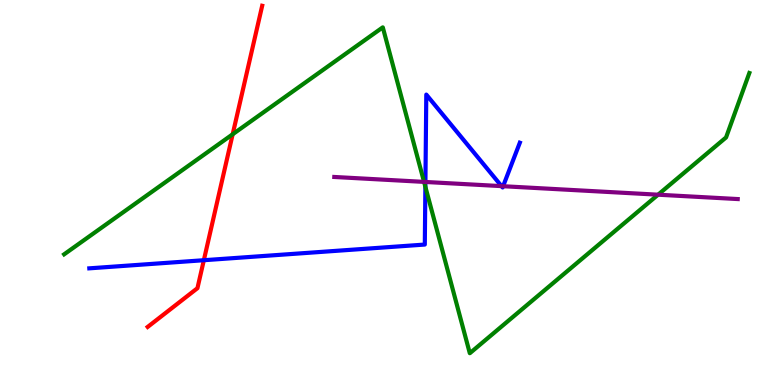[{'lines': ['blue', 'red'], 'intersections': [{'x': 2.63, 'y': 3.24}]}, {'lines': ['green', 'red'], 'intersections': [{'x': 3.0, 'y': 6.51}]}, {'lines': ['purple', 'red'], 'intersections': []}, {'lines': ['blue', 'green'], 'intersections': [{'x': 5.49, 'y': 5.15}]}, {'lines': ['blue', 'purple'], 'intersections': [{'x': 5.49, 'y': 5.27}, {'x': 6.47, 'y': 5.17}, {'x': 6.49, 'y': 5.16}]}, {'lines': ['green', 'purple'], 'intersections': [{'x': 5.47, 'y': 5.28}, {'x': 8.49, 'y': 4.94}]}]